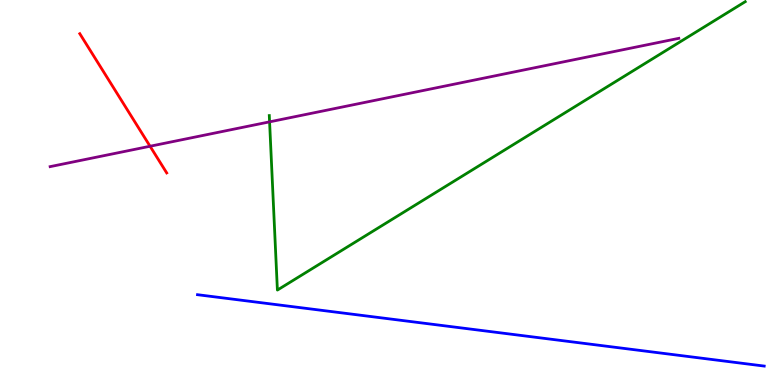[{'lines': ['blue', 'red'], 'intersections': []}, {'lines': ['green', 'red'], 'intersections': []}, {'lines': ['purple', 'red'], 'intersections': [{'x': 1.94, 'y': 6.2}]}, {'lines': ['blue', 'green'], 'intersections': []}, {'lines': ['blue', 'purple'], 'intersections': []}, {'lines': ['green', 'purple'], 'intersections': [{'x': 3.48, 'y': 6.84}]}]